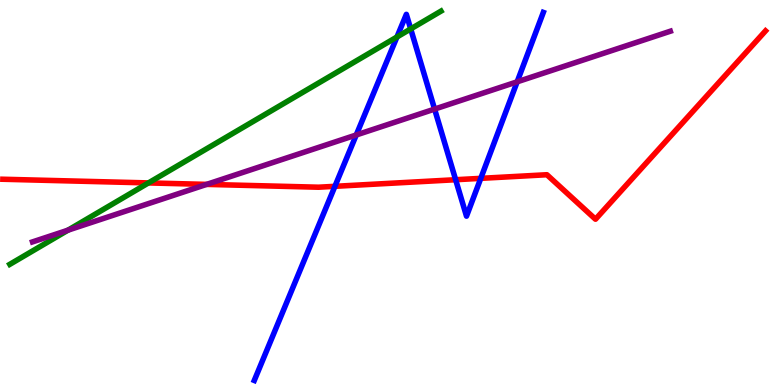[{'lines': ['blue', 'red'], 'intersections': [{'x': 4.32, 'y': 5.16}, {'x': 5.88, 'y': 5.33}, {'x': 6.2, 'y': 5.37}]}, {'lines': ['green', 'red'], 'intersections': [{'x': 1.92, 'y': 5.25}]}, {'lines': ['purple', 'red'], 'intersections': [{'x': 2.67, 'y': 5.21}]}, {'lines': ['blue', 'green'], 'intersections': [{'x': 5.12, 'y': 9.04}, {'x': 5.3, 'y': 9.25}]}, {'lines': ['blue', 'purple'], 'intersections': [{'x': 4.6, 'y': 6.49}, {'x': 5.61, 'y': 7.17}, {'x': 6.67, 'y': 7.87}]}, {'lines': ['green', 'purple'], 'intersections': [{'x': 0.877, 'y': 4.02}]}]